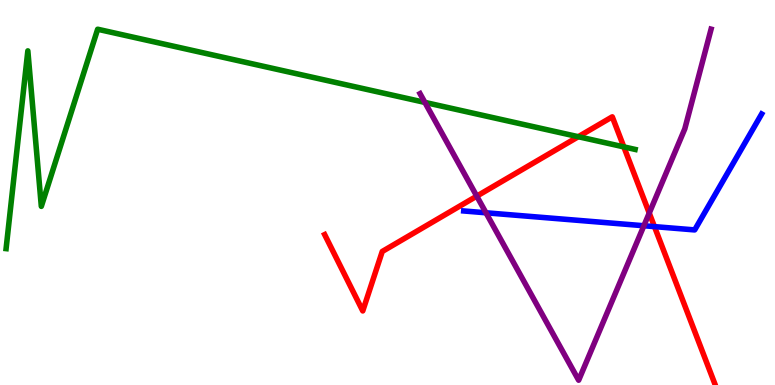[{'lines': ['blue', 'red'], 'intersections': [{'x': 8.44, 'y': 4.11}]}, {'lines': ['green', 'red'], 'intersections': [{'x': 7.46, 'y': 6.45}, {'x': 8.05, 'y': 6.18}]}, {'lines': ['purple', 'red'], 'intersections': [{'x': 6.15, 'y': 4.91}, {'x': 8.38, 'y': 4.47}]}, {'lines': ['blue', 'green'], 'intersections': []}, {'lines': ['blue', 'purple'], 'intersections': [{'x': 6.27, 'y': 4.47}, {'x': 8.31, 'y': 4.14}]}, {'lines': ['green', 'purple'], 'intersections': [{'x': 5.48, 'y': 7.34}]}]